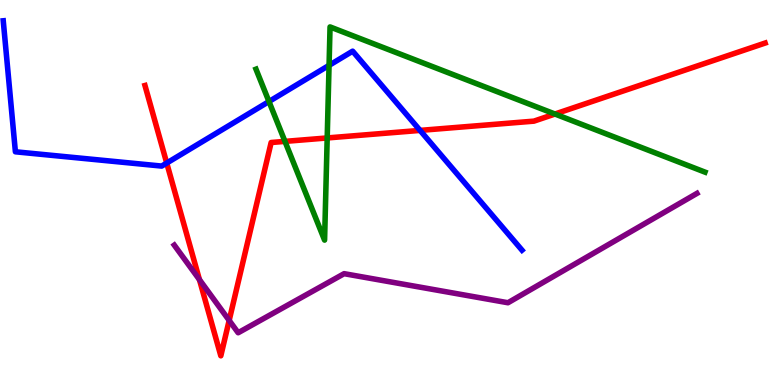[{'lines': ['blue', 'red'], 'intersections': [{'x': 2.15, 'y': 5.77}, {'x': 5.42, 'y': 6.61}]}, {'lines': ['green', 'red'], 'intersections': [{'x': 3.68, 'y': 6.33}, {'x': 4.22, 'y': 6.42}, {'x': 7.16, 'y': 7.04}]}, {'lines': ['purple', 'red'], 'intersections': [{'x': 2.57, 'y': 2.74}, {'x': 2.96, 'y': 1.68}]}, {'lines': ['blue', 'green'], 'intersections': [{'x': 3.47, 'y': 7.36}, {'x': 4.25, 'y': 8.3}]}, {'lines': ['blue', 'purple'], 'intersections': []}, {'lines': ['green', 'purple'], 'intersections': []}]